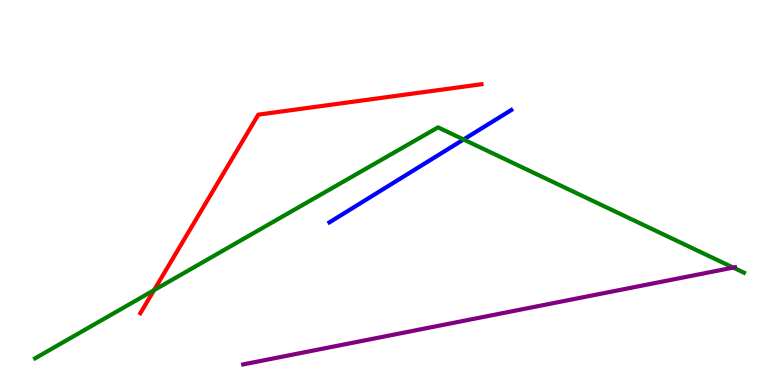[{'lines': ['blue', 'red'], 'intersections': []}, {'lines': ['green', 'red'], 'intersections': [{'x': 1.99, 'y': 2.46}]}, {'lines': ['purple', 'red'], 'intersections': []}, {'lines': ['blue', 'green'], 'intersections': [{'x': 5.98, 'y': 6.38}]}, {'lines': ['blue', 'purple'], 'intersections': []}, {'lines': ['green', 'purple'], 'intersections': [{'x': 9.46, 'y': 3.05}]}]